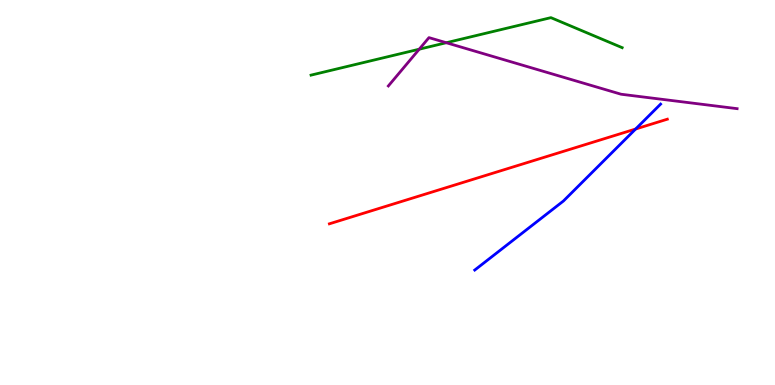[{'lines': ['blue', 'red'], 'intersections': [{'x': 8.2, 'y': 6.65}]}, {'lines': ['green', 'red'], 'intersections': []}, {'lines': ['purple', 'red'], 'intersections': []}, {'lines': ['blue', 'green'], 'intersections': []}, {'lines': ['blue', 'purple'], 'intersections': []}, {'lines': ['green', 'purple'], 'intersections': [{'x': 5.41, 'y': 8.72}, {'x': 5.76, 'y': 8.89}]}]